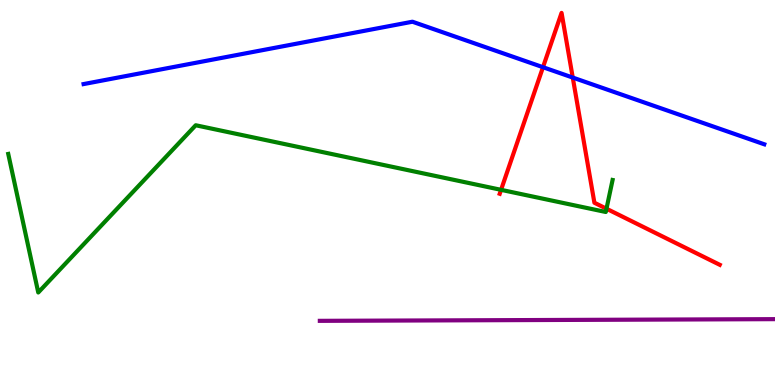[{'lines': ['blue', 'red'], 'intersections': [{'x': 7.01, 'y': 8.25}, {'x': 7.39, 'y': 7.99}]}, {'lines': ['green', 'red'], 'intersections': [{'x': 6.47, 'y': 5.07}, {'x': 7.83, 'y': 4.58}]}, {'lines': ['purple', 'red'], 'intersections': []}, {'lines': ['blue', 'green'], 'intersections': []}, {'lines': ['blue', 'purple'], 'intersections': []}, {'lines': ['green', 'purple'], 'intersections': []}]